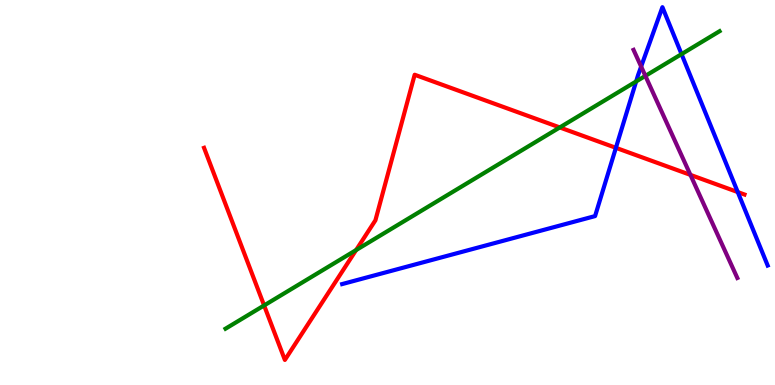[{'lines': ['blue', 'red'], 'intersections': [{'x': 7.95, 'y': 6.16}, {'x': 9.52, 'y': 5.01}]}, {'lines': ['green', 'red'], 'intersections': [{'x': 3.41, 'y': 2.07}, {'x': 4.6, 'y': 3.5}, {'x': 7.22, 'y': 6.69}]}, {'lines': ['purple', 'red'], 'intersections': [{'x': 8.91, 'y': 5.46}]}, {'lines': ['blue', 'green'], 'intersections': [{'x': 8.21, 'y': 7.88}, {'x': 8.79, 'y': 8.59}]}, {'lines': ['blue', 'purple'], 'intersections': [{'x': 8.27, 'y': 8.27}]}, {'lines': ['green', 'purple'], 'intersections': [{'x': 8.33, 'y': 8.03}]}]